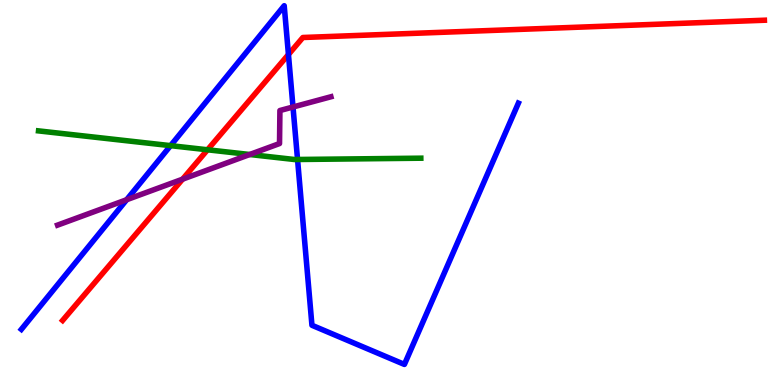[{'lines': ['blue', 'red'], 'intersections': [{'x': 3.72, 'y': 8.58}]}, {'lines': ['green', 'red'], 'intersections': [{'x': 2.68, 'y': 6.11}]}, {'lines': ['purple', 'red'], 'intersections': [{'x': 2.36, 'y': 5.35}]}, {'lines': ['blue', 'green'], 'intersections': [{'x': 2.2, 'y': 6.22}, {'x': 3.84, 'y': 5.86}]}, {'lines': ['blue', 'purple'], 'intersections': [{'x': 1.63, 'y': 4.81}, {'x': 3.78, 'y': 7.22}]}, {'lines': ['green', 'purple'], 'intersections': [{'x': 3.22, 'y': 5.99}]}]